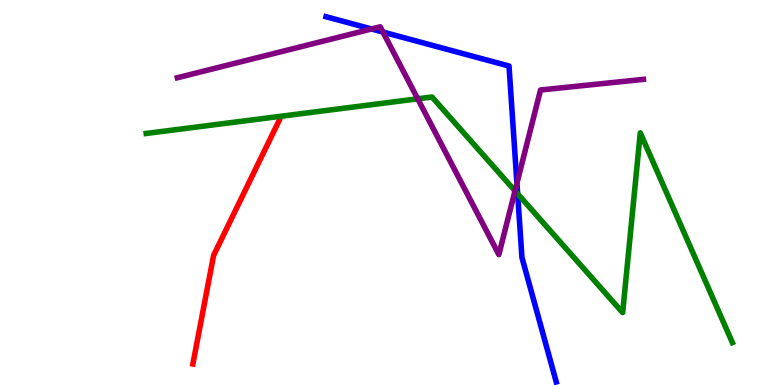[{'lines': ['blue', 'red'], 'intersections': []}, {'lines': ['green', 'red'], 'intersections': []}, {'lines': ['purple', 'red'], 'intersections': []}, {'lines': ['blue', 'green'], 'intersections': [{'x': 6.68, 'y': 4.97}]}, {'lines': ['blue', 'purple'], 'intersections': [{'x': 4.79, 'y': 9.25}, {'x': 4.94, 'y': 9.17}, {'x': 6.67, 'y': 5.24}]}, {'lines': ['green', 'purple'], 'intersections': [{'x': 5.39, 'y': 7.43}, {'x': 6.65, 'y': 5.04}]}]